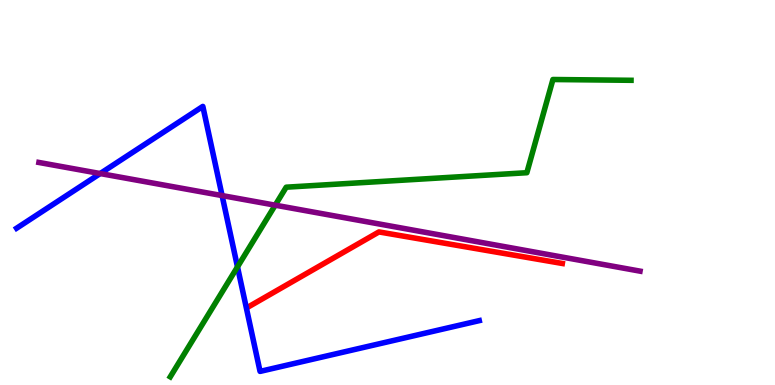[{'lines': ['blue', 'red'], 'intersections': []}, {'lines': ['green', 'red'], 'intersections': []}, {'lines': ['purple', 'red'], 'intersections': []}, {'lines': ['blue', 'green'], 'intersections': [{'x': 3.06, 'y': 3.07}]}, {'lines': ['blue', 'purple'], 'intersections': [{'x': 1.29, 'y': 5.49}, {'x': 2.87, 'y': 4.92}]}, {'lines': ['green', 'purple'], 'intersections': [{'x': 3.55, 'y': 4.67}]}]